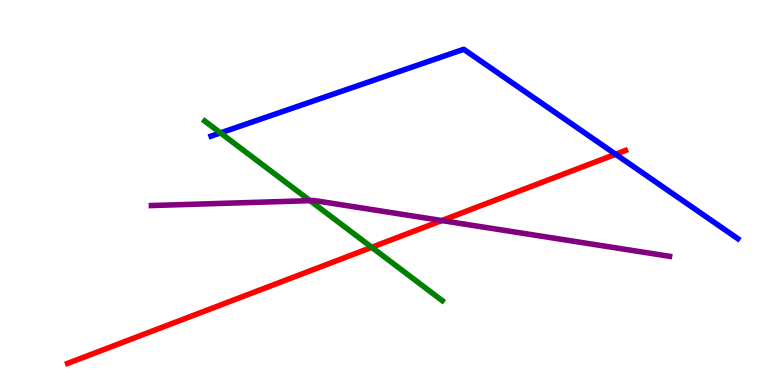[{'lines': ['blue', 'red'], 'intersections': [{'x': 7.94, 'y': 5.99}]}, {'lines': ['green', 'red'], 'intersections': [{'x': 4.8, 'y': 3.58}]}, {'lines': ['purple', 'red'], 'intersections': [{'x': 5.7, 'y': 4.27}]}, {'lines': ['blue', 'green'], 'intersections': [{'x': 2.84, 'y': 6.55}]}, {'lines': ['blue', 'purple'], 'intersections': []}, {'lines': ['green', 'purple'], 'intersections': [{'x': 4.0, 'y': 4.79}]}]